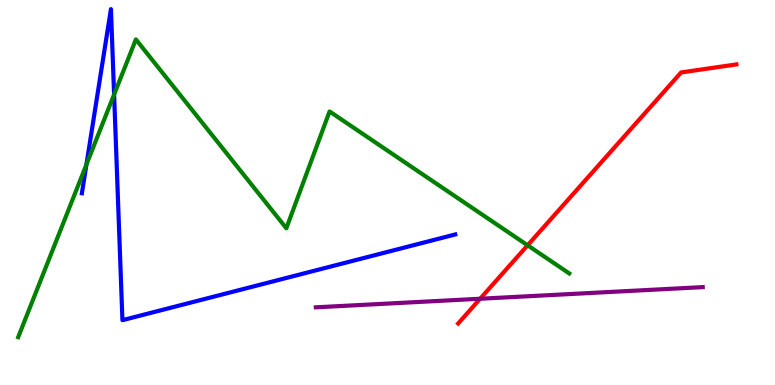[{'lines': ['blue', 'red'], 'intersections': []}, {'lines': ['green', 'red'], 'intersections': [{'x': 6.81, 'y': 3.63}]}, {'lines': ['purple', 'red'], 'intersections': [{'x': 6.2, 'y': 2.24}]}, {'lines': ['blue', 'green'], 'intersections': [{'x': 1.12, 'y': 5.73}, {'x': 1.47, 'y': 7.54}]}, {'lines': ['blue', 'purple'], 'intersections': []}, {'lines': ['green', 'purple'], 'intersections': []}]